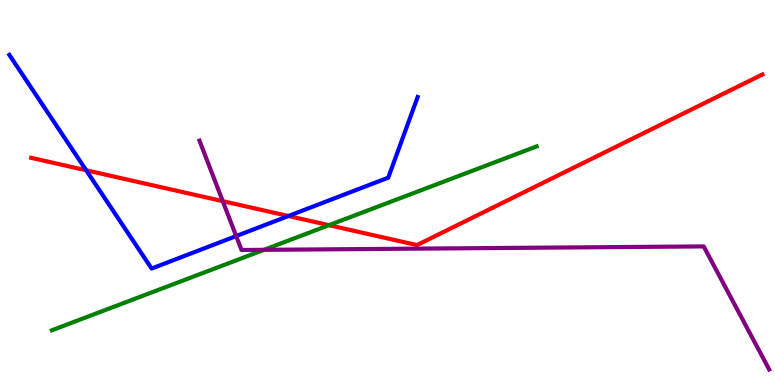[{'lines': ['blue', 'red'], 'intersections': [{'x': 1.11, 'y': 5.58}, {'x': 3.72, 'y': 4.39}]}, {'lines': ['green', 'red'], 'intersections': [{'x': 4.24, 'y': 4.15}]}, {'lines': ['purple', 'red'], 'intersections': [{'x': 2.87, 'y': 4.78}]}, {'lines': ['blue', 'green'], 'intersections': []}, {'lines': ['blue', 'purple'], 'intersections': [{'x': 3.05, 'y': 3.87}]}, {'lines': ['green', 'purple'], 'intersections': [{'x': 3.41, 'y': 3.51}]}]